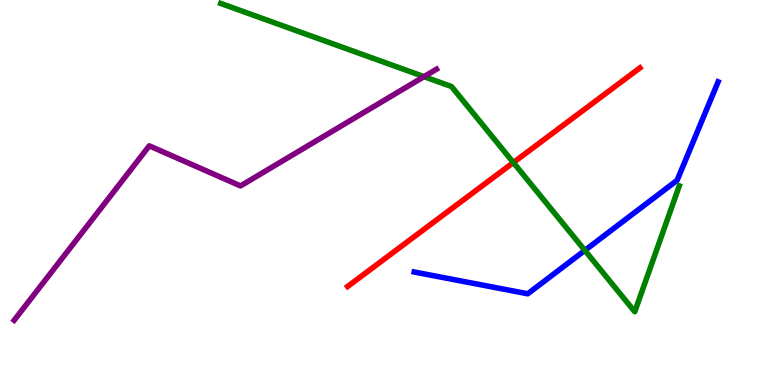[{'lines': ['blue', 'red'], 'intersections': []}, {'lines': ['green', 'red'], 'intersections': [{'x': 6.62, 'y': 5.78}]}, {'lines': ['purple', 'red'], 'intersections': []}, {'lines': ['blue', 'green'], 'intersections': [{'x': 7.55, 'y': 3.5}]}, {'lines': ['blue', 'purple'], 'intersections': []}, {'lines': ['green', 'purple'], 'intersections': [{'x': 5.47, 'y': 8.01}]}]